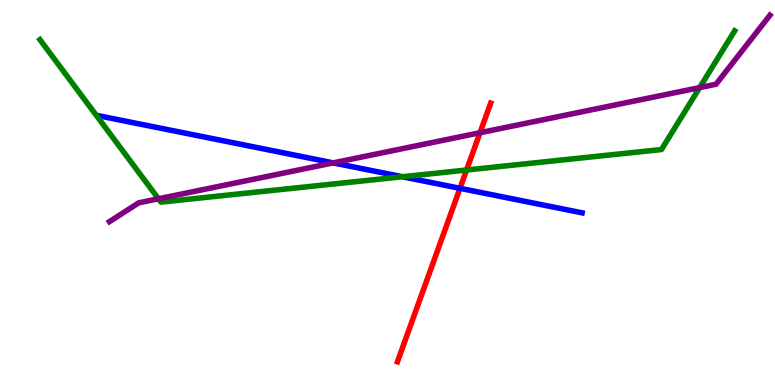[{'lines': ['blue', 'red'], 'intersections': [{'x': 5.94, 'y': 5.11}]}, {'lines': ['green', 'red'], 'intersections': [{'x': 6.02, 'y': 5.58}]}, {'lines': ['purple', 'red'], 'intersections': [{'x': 6.19, 'y': 6.55}]}, {'lines': ['blue', 'green'], 'intersections': [{'x': 5.19, 'y': 5.41}]}, {'lines': ['blue', 'purple'], 'intersections': [{'x': 4.3, 'y': 5.77}]}, {'lines': ['green', 'purple'], 'intersections': [{'x': 2.04, 'y': 4.84}, {'x': 9.03, 'y': 7.72}]}]